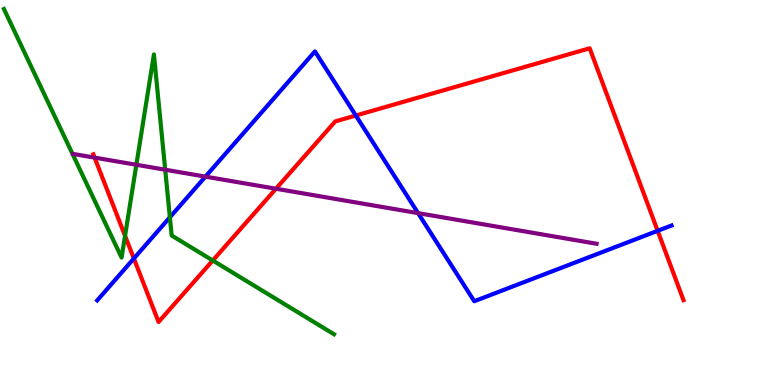[{'lines': ['blue', 'red'], 'intersections': [{'x': 1.73, 'y': 3.29}, {'x': 4.59, 'y': 7.0}, {'x': 8.49, 'y': 4.0}]}, {'lines': ['green', 'red'], 'intersections': [{'x': 1.61, 'y': 3.87}, {'x': 2.75, 'y': 3.23}]}, {'lines': ['purple', 'red'], 'intersections': [{'x': 1.22, 'y': 5.91}, {'x': 3.56, 'y': 5.1}]}, {'lines': ['blue', 'green'], 'intersections': [{'x': 2.19, 'y': 4.36}]}, {'lines': ['blue', 'purple'], 'intersections': [{'x': 2.65, 'y': 5.41}, {'x': 5.39, 'y': 4.46}]}, {'lines': ['green', 'purple'], 'intersections': [{'x': 1.76, 'y': 5.72}, {'x': 2.13, 'y': 5.59}]}]